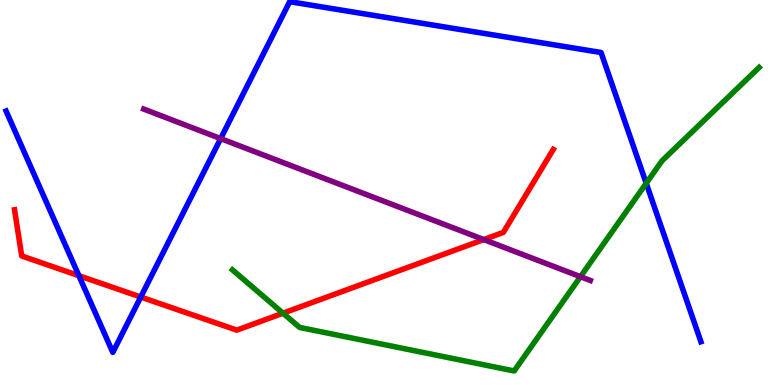[{'lines': ['blue', 'red'], 'intersections': [{'x': 1.02, 'y': 2.84}, {'x': 1.82, 'y': 2.29}]}, {'lines': ['green', 'red'], 'intersections': [{'x': 3.65, 'y': 1.87}]}, {'lines': ['purple', 'red'], 'intersections': [{'x': 6.24, 'y': 3.78}]}, {'lines': ['blue', 'green'], 'intersections': [{'x': 8.34, 'y': 5.24}]}, {'lines': ['blue', 'purple'], 'intersections': [{'x': 2.85, 'y': 6.4}]}, {'lines': ['green', 'purple'], 'intersections': [{'x': 7.49, 'y': 2.81}]}]